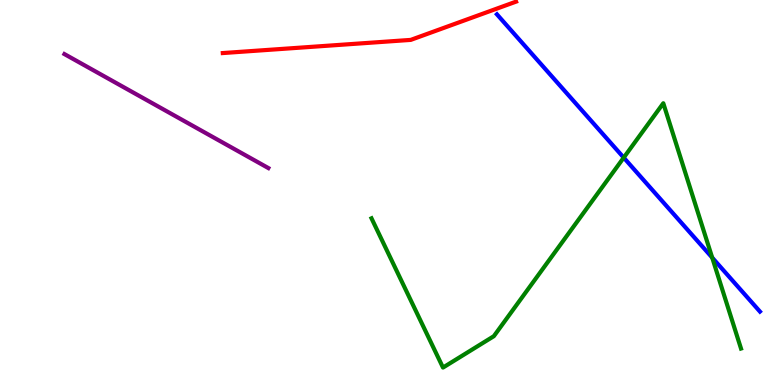[{'lines': ['blue', 'red'], 'intersections': []}, {'lines': ['green', 'red'], 'intersections': []}, {'lines': ['purple', 'red'], 'intersections': []}, {'lines': ['blue', 'green'], 'intersections': [{'x': 8.05, 'y': 5.91}, {'x': 9.19, 'y': 3.31}]}, {'lines': ['blue', 'purple'], 'intersections': []}, {'lines': ['green', 'purple'], 'intersections': []}]